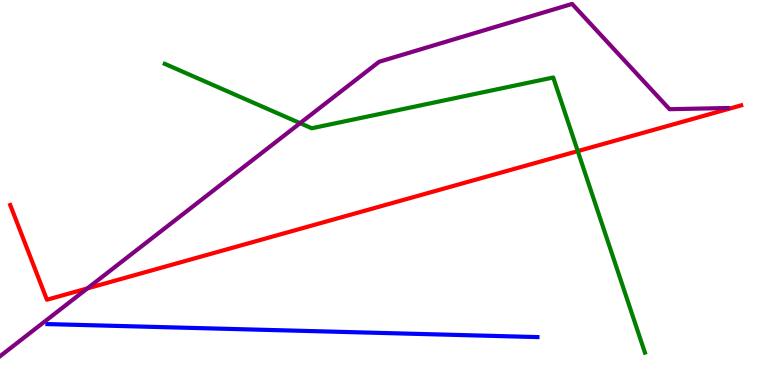[{'lines': ['blue', 'red'], 'intersections': []}, {'lines': ['green', 'red'], 'intersections': [{'x': 7.46, 'y': 6.07}]}, {'lines': ['purple', 'red'], 'intersections': [{'x': 1.13, 'y': 2.51}]}, {'lines': ['blue', 'green'], 'intersections': []}, {'lines': ['blue', 'purple'], 'intersections': []}, {'lines': ['green', 'purple'], 'intersections': [{'x': 3.87, 'y': 6.8}]}]